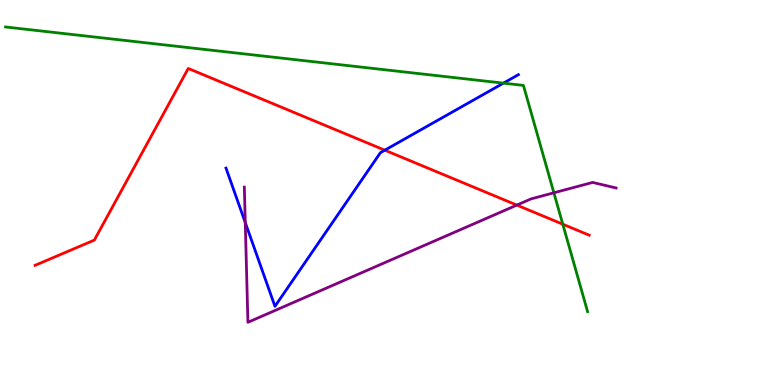[{'lines': ['blue', 'red'], 'intersections': [{'x': 4.97, 'y': 6.1}]}, {'lines': ['green', 'red'], 'intersections': [{'x': 7.26, 'y': 4.18}]}, {'lines': ['purple', 'red'], 'intersections': [{'x': 6.67, 'y': 4.67}]}, {'lines': ['blue', 'green'], 'intersections': [{'x': 6.5, 'y': 7.84}]}, {'lines': ['blue', 'purple'], 'intersections': [{'x': 3.16, 'y': 4.22}]}, {'lines': ['green', 'purple'], 'intersections': [{'x': 7.15, 'y': 4.99}]}]